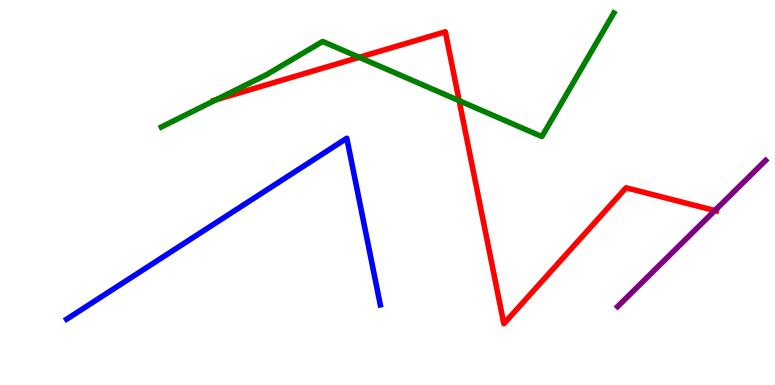[{'lines': ['blue', 'red'], 'intersections': []}, {'lines': ['green', 'red'], 'intersections': [{'x': 2.79, 'y': 7.41}, {'x': 4.64, 'y': 8.51}, {'x': 5.92, 'y': 7.39}]}, {'lines': ['purple', 'red'], 'intersections': [{'x': 9.22, 'y': 4.53}]}, {'lines': ['blue', 'green'], 'intersections': []}, {'lines': ['blue', 'purple'], 'intersections': []}, {'lines': ['green', 'purple'], 'intersections': []}]